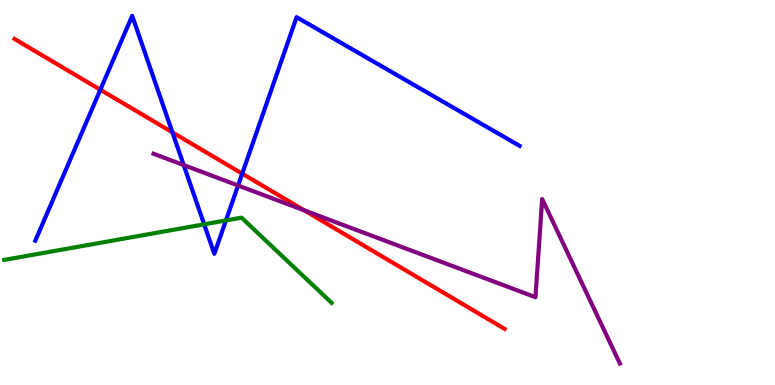[{'lines': ['blue', 'red'], 'intersections': [{'x': 1.29, 'y': 7.67}, {'x': 2.22, 'y': 6.56}, {'x': 3.13, 'y': 5.49}]}, {'lines': ['green', 'red'], 'intersections': []}, {'lines': ['purple', 'red'], 'intersections': [{'x': 3.93, 'y': 4.54}]}, {'lines': ['blue', 'green'], 'intersections': [{'x': 2.63, 'y': 4.17}, {'x': 2.92, 'y': 4.27}]}, {'lines': ['blue', 'purple'], 'intersections': [{'x': 2.37, 'y': 5.71}, {'x': 3.07, 'y': 5.18}]}, {'lines': ['green', 'purple'], 'intersections': []}]